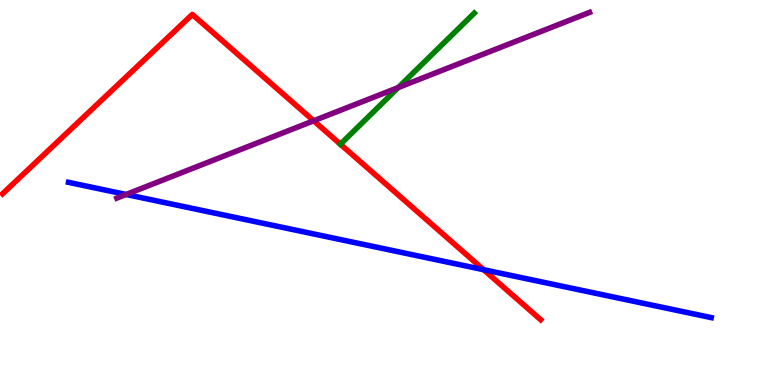[{'lines': ['blue', 'red'], 'intersections': [{'x': 6.24, 'y': 2.99}]}, {'lines': ['green', 'red'], 'intersections': [{'x': 4.39, 'y': 6.25}]}, {'lines': ['purple', 'red'], 'intersections': [{'x': 4.05, 'y': 6.86}]}, {'lines': ['blue', 'green'], 'intersections': []}, {'lines': ['blue', 'purple'], 'intersections': [{'x': 1.63, 'y': 4.95}]}, {'lines': ['green', 'purple'], 'intersections': [{'x': 5.14, 'y': 7.73}]}]